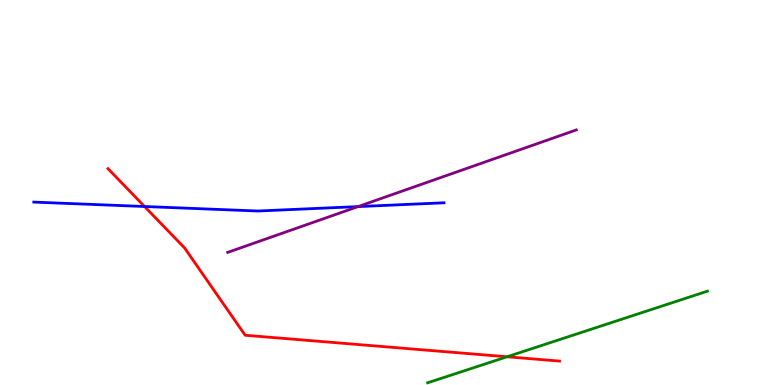[{'lines': ['blue', 'red'], 'intersections': [{'x': 1.87, 'y': 4.64}]}, {'lines': ['green', 'red'], 'intersections': [{'x': 6.54, 'y': 0.733}]}, {'lines': ['purple', 'red'], 'intersections': []}, {'lines': ['blue', 'green'], 'intersections': []}, {'lines': ['blue', 'purple'], 'intersections': [{'x': 4.62, 'y': 4.63}]}, {'lines': ['green', 'purple'], 'intersections': []}]